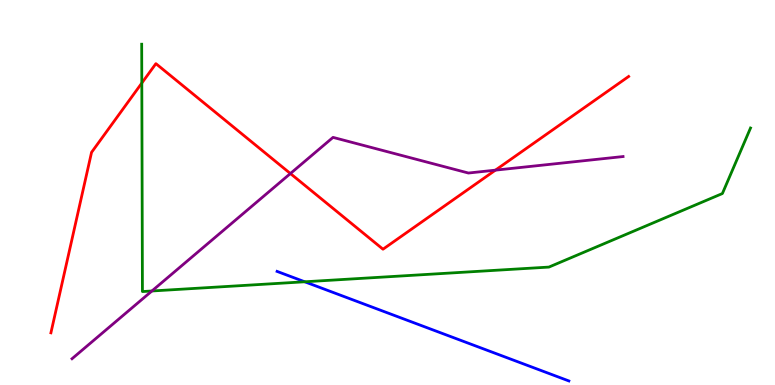[{'lines': ['blue', 'red'], 'intersections': []}, {'lines': ['green', 'red'], 'intersections': [{'x': 1.83, 'y': 7.84}]}, {'lines': ['purple', 'red'], 'intersections': [{'x': 3.75, 'y': 5.49}, {'x': 6.39, 'y': 5.58}]}, {'lines': ['blue', 'green'], 'intersections': [{'x': 3.93, 'y': 2.68}]}, {'lines': ['blue', 'purple'], 'intersections': []}, {'lines': ['green', 'purple'], 'intersections': [{'x': 1.96, 'y': 2.44}]}]